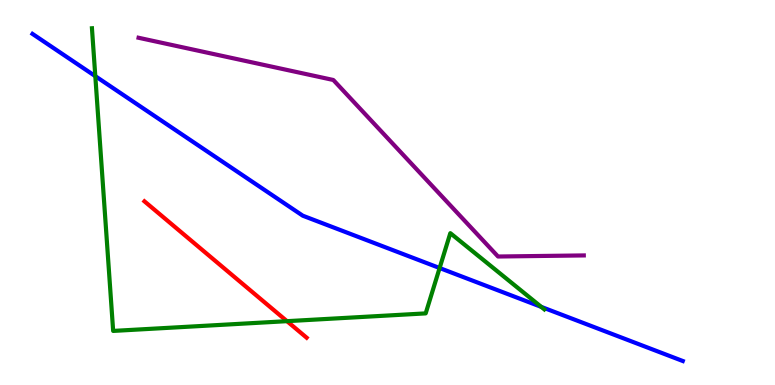[{'lines': ['blue', 'red'], 'intersections': []}, {'lines': ['green', 'red'], 'intersections': [{'x': 3.7, 'y': 1.66}]}, {'lines': ['purple', 'red'], 'intersections': []}, {'lines': ['blue', 'green'], 'intersections': [{'x': 1.23, 'y': 8.02}, {'x': 5.67, 'y': 3.04}, {'x': 6.98, 'y': 2.03}]}, {'lines': ['blue', 'purple'], 'intersections': []}, {'lines': ['green', 'purple'], 'intersections': []}]